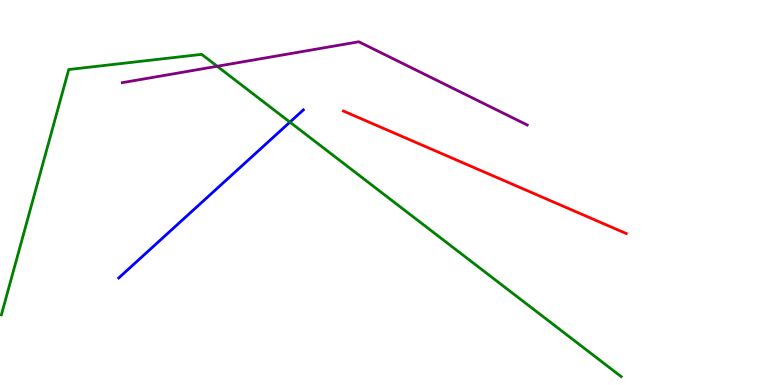[{'lines': ['blue', 'red'], 'intersections': []}, {'lines': ['green', 'red'], 'intersections': []}, {'lines': ['purple', 'red'], 'intersections': []}, {'lines': ['blue', 'green'], 'intersections': [{'x': 3.74, 'y': 6.83}]}, {'lines': ['blue', 'purple'], 'intersections': []}, {'lines': ['green', 'purple'], 'intersections': [{'x': 2.8, 'y': 8.28}]}]